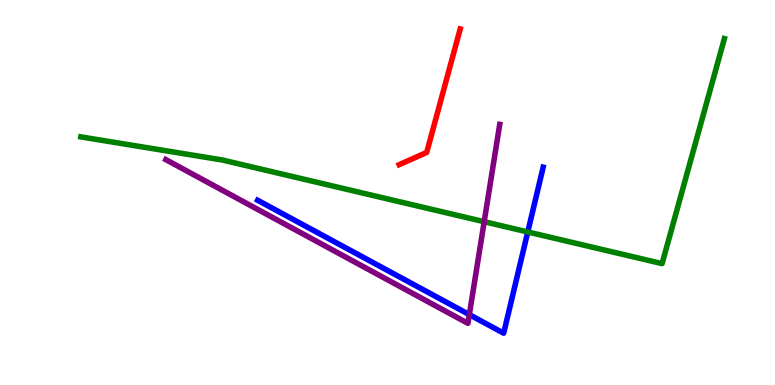[{'lines': ['blue', 'red'], 'intersections': []}, {'lines': ['green', 'red'], 'intersections': []}, {'lines': ['purple', 'red'], 'intersections': []}, {'lines': ['blue', 'green'], 'intersections': [{'x': 6.81, 'y': 3.97}]}, {'lines': ['blue', 'purple'], 'intersections': [{'x': 6.06, 'y': 1.83}]}, {'lines': ['green', 'purple'], 'intersections': [{'x': 6.25, 'y': 4.24}]}]